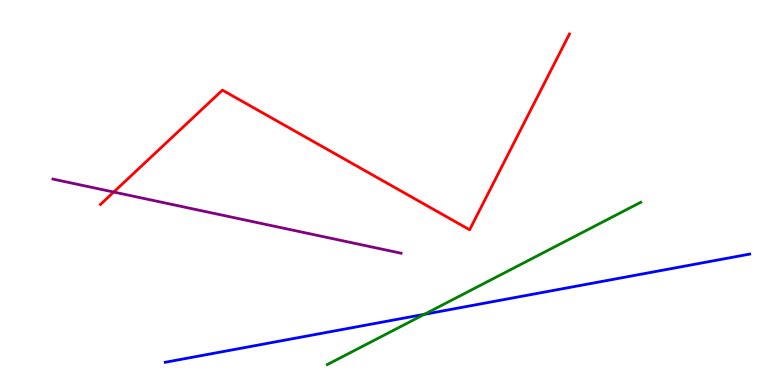[{'lines': ['blue', 'red'], 'intersections': []}, {'lines': ['green', 'red'], 'intersections': []}, {'lines': ['purple', 'red'], 'intersections': [{'x': 1.47, 'y': 5.01}]}, {'lines': ['blue', 'green'], 'intersections': [{'x': 5.48, 'y': 1.84}]}, {'lines': ['blue', 'purple'], 'intersections': []}, {'lines': ['green', 'purple'], 'intersections': []}]